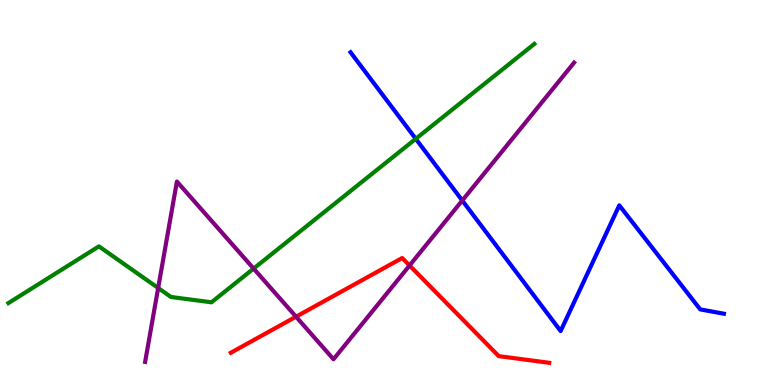[{'lines': ['blue', 'red'], 'intersections': []}, {'lines': ['green', 'red'], 'intersections': []}, {'lines': ['purple', 'red'], 'intersections': [{'x': 3.82, 'y': 1.77}, {'x': 5.28, 'y': 3.1}]}, {'lines': ['blue', 'green'], 'intersections': [{'x': 5.36, 'y': 6.39}]}, {'lines': ['blue', 'purple'], 'intersections': [{'x': 5.96, 'y': 4.79}]}, {'lines': ['green', 'purple'], 'intersections': [{'x': 2.04, 'y': 2.52}, {'x': 3.27, 'y': 3.02}]}]